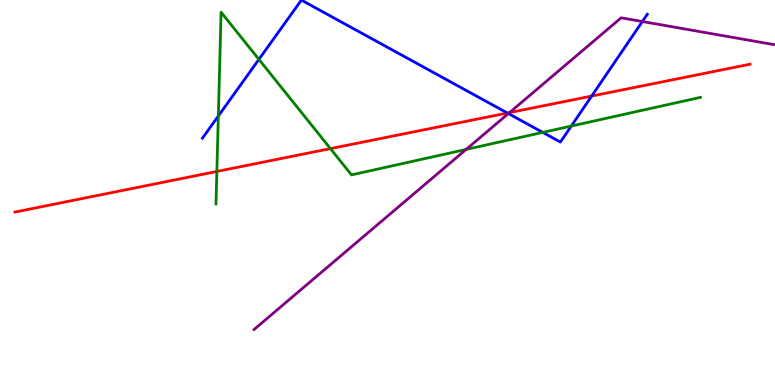[{'lines': ['blue', 'red'], 'intersections': [{'x': 6.55, 'y': 7.06}, {'x': 7.63, 'y': 7.5}]}, {'lines': ['green', 'red'], 'intersections': [{'x': 2.8, 'y': 5.55}, {'x': 4.26, 'y': 6.14}]}, {'lines': ['purple', 'red'], 'intersections': [{'x': 6.57, 'y': 7.08}]}, {'lines': ['blue', 'green'], 'intersections': [{'x': 2.82, 'y': 6.99}, {'x': 3.34, 'y': 8.46}, {'x': 7.0, 'y': 6.56}, {'x': 7.37, 'y': 6.73}]}, {'lines': ['blue', 'purple'], 'intersections': [{'x': 6.56, 'y': 7.05}, {'x': 8.29, 'y': 9.44}]}, {'lines': ['green', 'purple'], 'intersections': [{'x': 6.01, 'y': 6.12}]}]